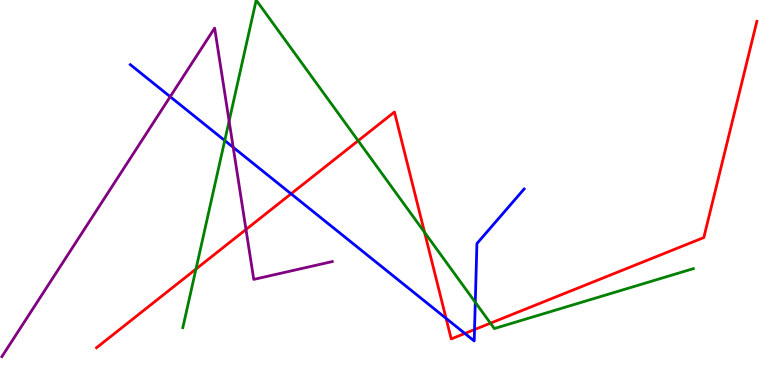[{'lines': ['blue', 'red'], 'intersections': [{'x': 3.76, 'y': 4.97}, {'x': 5.76, 'y': 1.73}, {'x': 6.0, 'y': 1.34}, {'x': 6.12, 'y': 1.44}]}, {'lines': ['green', 'red'], 'intersections': [{'x': 2.53, 'y': 3.01}, {'x': 4.62, 'y': 6.34}, {'x': 5.48, 'y': 3.97}, {'x': 6.33, 'y': 1.61}]}, {'lines': ['purple', 'red'], 'intersections': [{'x': 3.17, 'y': 4.04}]}, {'lines': ['blue', 'green'], 'intersections': [{'x': 2.9, 'y': 6.35}, {'x': 6.13, 'y': 2.15}]}, {'lines': ['blue', 'purple'], 'intersections': [{'x': 2.2, 'y': 7.49}, {'x': 3.01, 'y': 6.17}]}, {'lines': ['green', 'purple'], 'intersections': [{'x': 2.96, 'y': 6.86}]}]